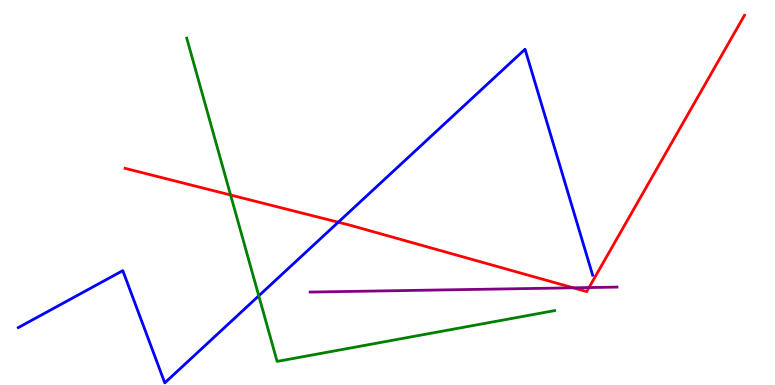[{'lines': ['blue', 'red'], 'intersections': [{'x': 4.36, 'y': 4.23}]}, {'lines': ['green', 'red'], 'intersections': [{'x': 2.98, 'y': 4.94}]}, {'lines': ['purple', 'red'], 'intersections': [{'x': 7.4, 'y': 2.52}, {'x': 7.6, 'y': 2.53}]}, {'lines': ['blue', 'green'], 'intersections': [{'x': 3.34, 'y': 2.32}]}, {'lines': ['blue', 'purple'], 'intersections': []}, {'lines': ['green', 'purple'], 'intersections': []}]